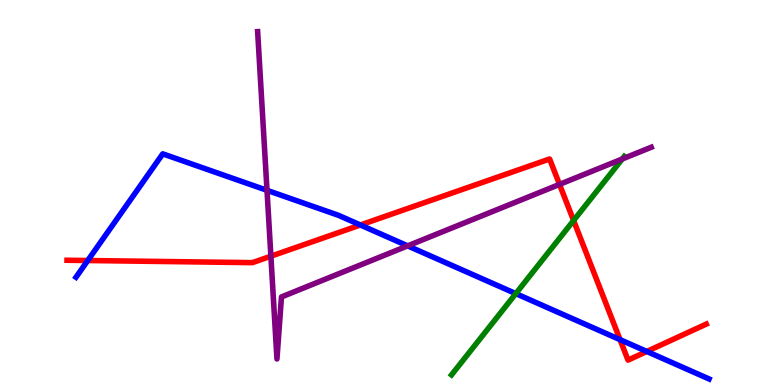[{'lines': ['blue', 'red'], 'intersections': [{'x': 1.13, 'y': 3.23}, {'x': 4.65, 'y': 4.16}, {'x': 8.0, 'y': 1.18}, {'x': 8.35, 'y': 0.871}]}, {'lines': ['green', 'red'], 'intersections': [{'x': 7.4, 'y': 4.27}]}, {'lines': ['purple', 'red'], 'intersections': [{'x': 3.5, 'y': 3.35}, {'x': 7.22, 'y': 5.21}]}, {'lines': ['blue', 'green'], 'intersections': [{'x': 6.66, 'y': 2.37}]}, {'lines': ['blue', 'purple'], 'intersections': [{'x': 3.45, 'y': 5.06}, {'x': 5.26, 'y': 3.61}]}, {'lines': ['green', 'purple'], 'intersections': [{'x': 8.03, 'y': 5.87}]}]